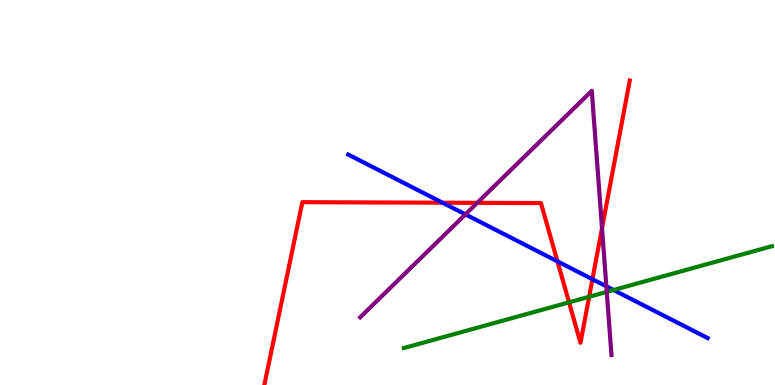[{'lines': ['blue', 'red'], 'intersections': [{'x': 5.71, 'y': 4.73}, {'x': 7.19, 'y': 3.21}, {'x': 7.64, 'y': 2.75}]}, {'lines': ['green', 'red'], 'intersections': [{'x': 7.34, 'y': 2.15}, {'x': 7.6, 'y': 2.29}]}, {'lines': ['purple', 'red'], 'intersections': [{'x': 6.16, 'y': 4.73}, {'x': 7.77, 'y': 4.07}]}, {'lines': ['blue', 'green'], 'intersections': [{'x': 7.92, 'y': 2.47}]}, {'lines': ['blue', 'purple'], 'intersections': [{'x': 6.01, 'y': 4.43}, {'x': 7.82, 'y': 2.56}]}, {'lines': ['green', 'purple'], 'intersections': [{'x': 7.83, 'y': 2.42}]}]